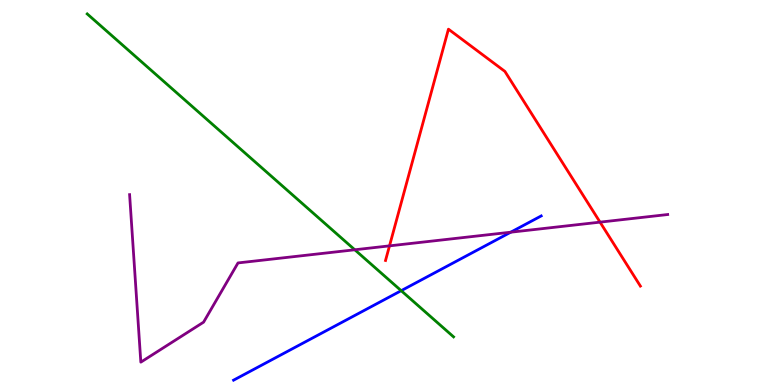[{'lines': ['blue', 'red'], 'intersections': []}, {'lines': ['green', 'red'], 'intersections': []}, {'lines': ['purple', 'red'], 'intersections': [{'x': 5.03, 'y': 3.61}, {'x': 7.74, 'y': 4.23}]}, {'lines': ['blue', 'green'], 'intersections': [{'x': 5.18, 'y': 2.45}]}, {'lines': ['blue', 'purple'], 'intersections': [{'x': 6.59, 'y': 3.97}]}, {'lines': ['green', 'purple'], 'intersections': [{'x': 4.58, 'y': 3.51}]}]